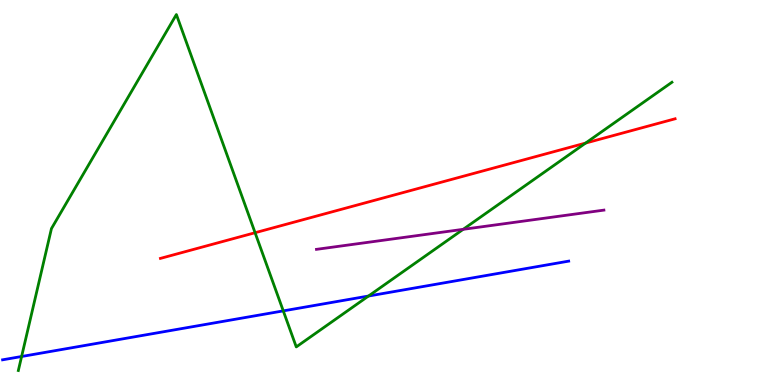[{'lines': ['blue', 'red'], 'intersections': []}, {'lines': ['green', 'red'], 'intersections': [{'x': 3.29, 'y': 3.96}, {'x': 7.56, 'y': 6.28}]}, {'lines': ['purple', 'red'], 'intersections': []}, {'lines': ['blue', 'green'], 'intersections': [{'x': 0.279, 'y': 0.74}, {'x': 3.66, 'y': 1.93}, {'x': 4.75, 'y': 2.31}]}, {'lines': ['blue', 'purple'], 'intersections': []}, {'lines': ['green', 'purple'], 'intersections': [{'x': 5.98, 'y': 4.04}]}]